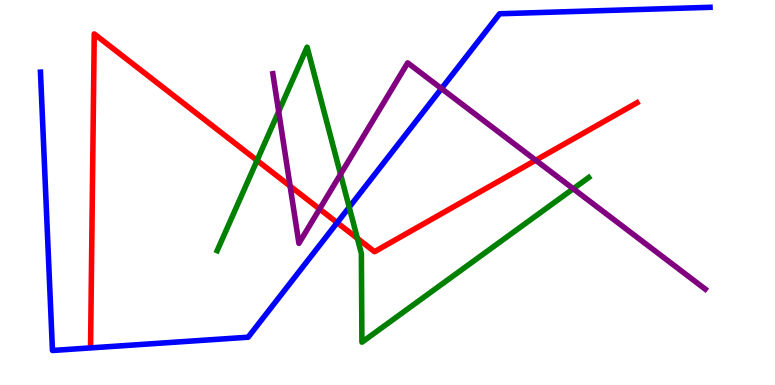[{'lines': ['blue', 'red'], 'intersections': [{'x': 4.35, 'y': 4.22}]}, {'lines': ['green', 'red'], 'intersections': [{'x': 3.32, 'y': 5.83}, {'x': 4.61, 'y': 3.81}]}, {'lines': ['purple', 'red'], 'intersections': [{'x': 3.74, 'y': 5.17}, {'x': 4.12, 'y': 4.57}, {'x': 6.91, 'y': 5.84}]}, {'lines': ['blue', 'green'], 'intersections': [{'x': 4.51, 'y': 4.62}]}, {'lines': ['blue', 'purple'], 'intersections': [{'x': 5.7, 'y': 7.7}]}, {'lines': ['green', 'purple'], 'intersections': [{'x': 3.6, 'y': 7.1}, {'x': 4.39, 'y': 5.47}, {'x': 7.4, 'y': 5.1}]}]